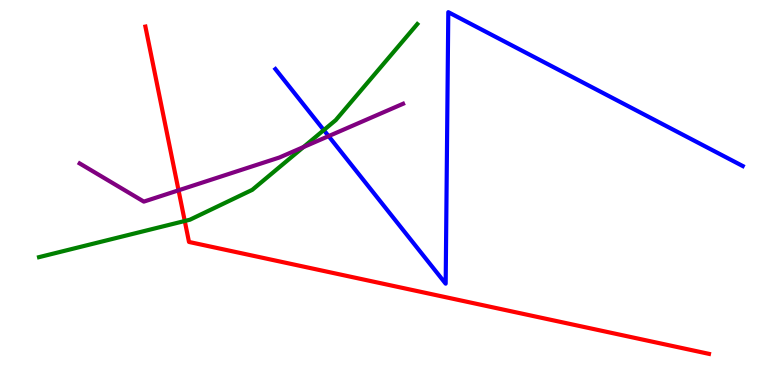[{'lines': ['blue', 'red'], 'intersections': []}, {'lines': ['green', 'red'], 'intersections': [{'x': 2.38, 'y': 4.26}]}, {'lines': ['purple', 'red'], 'intersections': [{'x': 2.3, 'y': 5.06}]}, {'lines': ['blue', 'green'], 'intersections': [{'x': 4.18, 'y': 6.62}]}, {'lines': ['blue', 'purple'], 'intersections': [{'x': 4.24, 'y': 6.46}]}, {'lines': ['green', 'purple'], 'intersections': [{'x': 3.92, 'y': 6.18}]}]